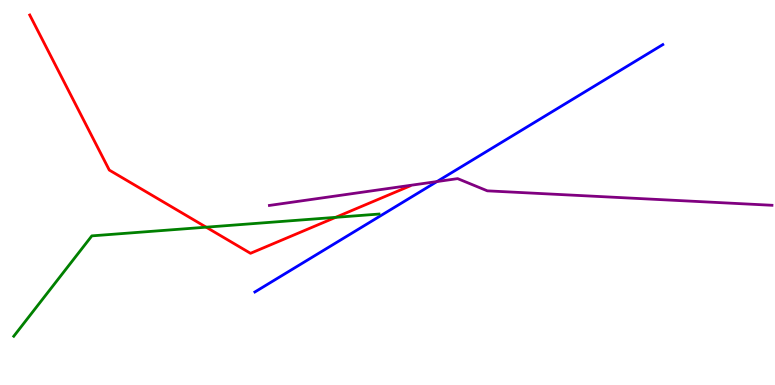[{'lines': ['blue', 'red'], 'intersections': []}, {'lines': ['green', 'red'], 'intersections': [{'x': 2.66, 'y': 4.1}, {'x': 4.33, 'y': 4.35}]}, {'lines': ['purple', 'red'], 'intersections': []}, {'lines': ['blue', 'green'], 'intersections': []}, {'lines': ['blue', 'purple'], 'intersections': [{'x': 5.64, 'y': 5.28}]}, {'lines': ['green', 'purple'], 'intersections': []}]